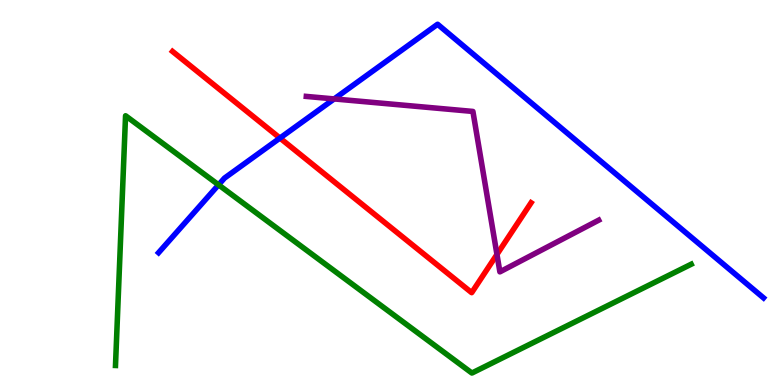[{'lines': ['blue', 'red'], 'intersections': [{'x': 3.61, 'y': 6.41}]}, {'lines': ['green', 'red'], 'intersections': []}, {'lines': ['purple', 'red'], 'intersections': [{'x': 6.41, 'y': 3.39}]}, {'lines': ['blue', 'green'], 'intersections': [{'x': 2.82, 'y': 5.2}]}, {'lines': ['blue', 'purple'], 'intersections': [{'x': 4.31, 'y': 7.43}]}, {'lines': ['green', 'purple'], 'intersections': []}]